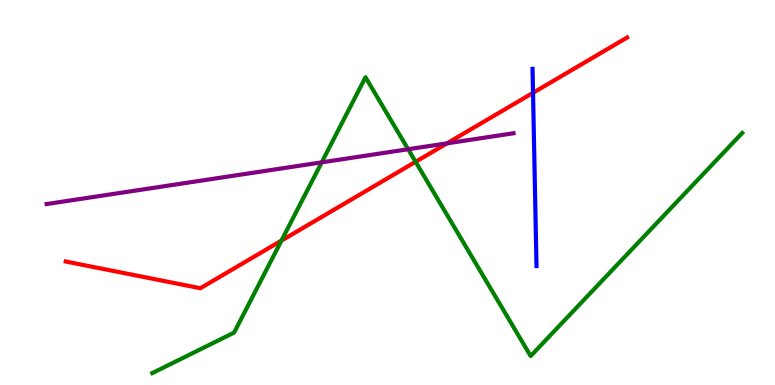[{'lines': ['blue', 'red'], 'intersections': [{'x': 6.88, 'y': 7.59}]}, {'lines': ['green', 'red'], 'intersections': [{'x': 3.63, 'y': 3.75}, {'x': 5.36, 'y': 5.8}]}, {'lines': ['purple', 'red'], 'intersections': [{'x': 5.77, 'y': 6.28}]}, {'lines': ['blue', 'green'], 'intersections': []}, {'lines': ['blue', 'purple'], 'intersections': []}, {'lines': ['green', 'purple'], 'intersections': [{'x': 4.15, 'y': 5.78}, {'x': 5.27, 'y': 6.12}]}]